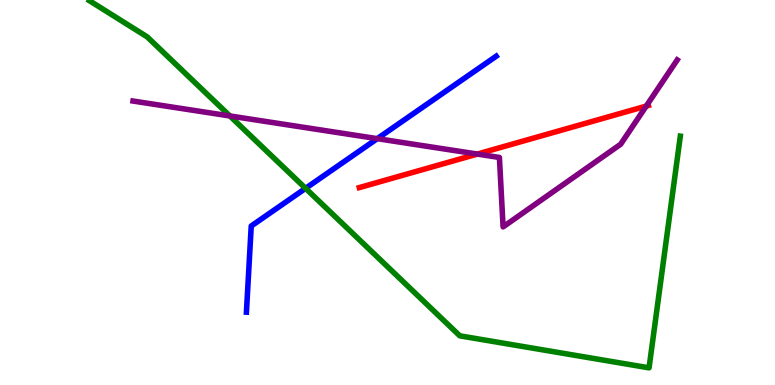[{'lines': ['blue', 'red'], 'intersections': []}, {'lines': ['green', 'red'], 'intersections': []}, {'lines': ['purple', 'red'], 'intersections': [{'x': 6.16, 'y': 6.0}, {'x': 8.34, 'y': 7.24}]}, {'lines': ['blue', 'green'], 'intersections': [{'x': 3.94, 'y': 5.11}]}, {'lines': ['blue', 'purple'], 'intersections': [{'x': 4.87, 'y': 6.4}]}, {'lines': ['green', 'purple'], 'intersections': [{'x': 2.97, 'y': 6.99}]}]